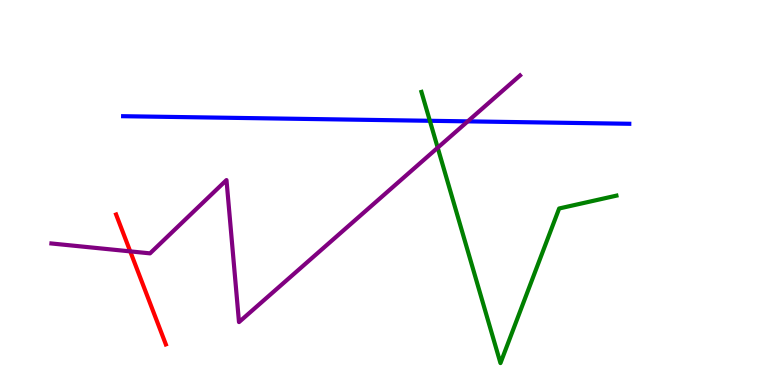[{'lines': ['blue', 'red'], 'intersections': []}, {'lines': ['green', 'red'], 'intersections': []}, {'lines': ['purple', 'red'], 'intersections': [{'x': 1.68, 'y': 3.47}]}, {'lines': ['blue', 'green'], 'intersections': [{'x': 5.55, 'y': 6.86}]}, {'lines': ['blue', 'purple'], 'intersections': [{'x': 6.04, 'y': 6.85}]}, {'lines': ['green', 'purple'], 'intersections': [{'x': 5.65, 'y': 6.16}]}]